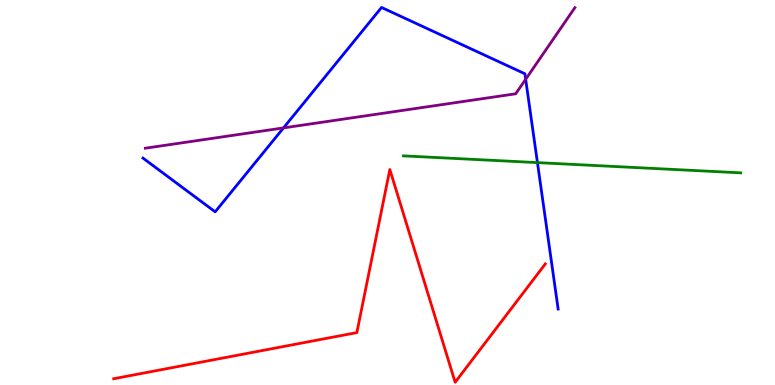[{'lines': ['blue', 'red'], 'intersections': []}, {'lines': ['green', 'red'], 'intersections': []}, {'lines': ['purple', 'red'], 'intersections': []}, {'lines': ['blue', 'green'], 'intersections': [{'x': 6.93, 'y': 5.78}]}, {'lines': ['blue', 'purple'], 'intersections': [{'x': 3.66, 'y': 6.68}, {'x': 6.78, 'y': 7.94}]}, {'lines': ['green', 'purple'], 'intersections': []}]